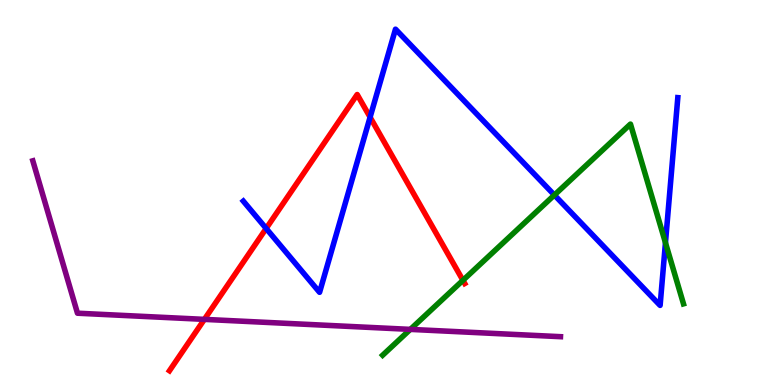[{'lines': ['blue', 'red'], 'intersections': [{'x': 3.43, 'y': 4.07}, {'x': 4.78, 'y': 6.96}]}, {'lines': ['green', 'red'], 'intersections': [{'x': 5.97, 'y': 2.72}]}, {'lines': ['purple', 'red'], 'intersections': [{'x': 2.64, 'y': 1.7}]}, {'lines': ['blue', 'green'], 'intersections': [{'x': 7.15, 'y': 4.93}, {'x': 8.59, 'y': 3.7}]}, {'lines': ['blue', 'purple'], 'intersections': []}, {'lines': ['green', 'purple'], 'intersections': [{'x': 5.29, 'y': 1.44}]}]